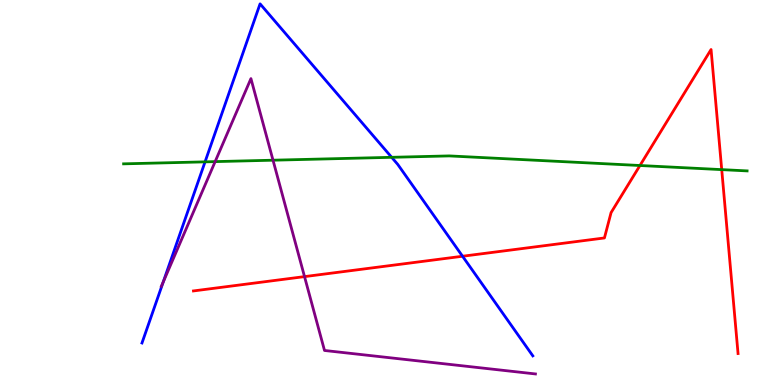[{'lines': ['blue', 'red'], 'intersections': [{'x': 5.97, 'y': 3.34}]}, {'lines': ['green', 'red'], 'intersections': [{'x': 8.26, 'y': 5.7}, {'x': 9.31, 'y': 5.59}]}, {'lines': ['purple', 'red'], 'intersections': [{'x': 3.93, 'y': 2.82}]}, {'lines': ['blue', 'green'], 'intersections': [{'x': 2.65, 'y': 5.8}, {'x': 5.05, 'y': 5.91}]}, {'lines': ['blue', 'purple'], 'intersections': [{'x': 2.11, 'y': 2.67}]}, {'lines': ['green', 'purple'], 'intersections': [{'x': 2.78, 'y': 5.8}, {'x': 3.52, 'y': 5.84}]}]